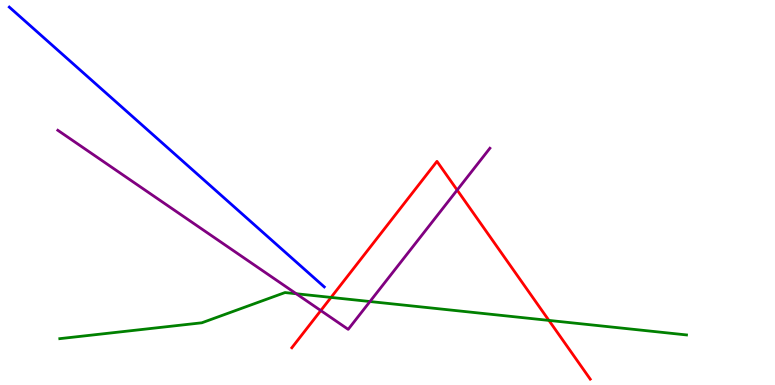[{'lines': ['blue', 'red'], 'intersections': []}, {'lines': ['green', 'red'], 'intersections': [{'x': 4.27, 'y': 2.27}, {'x': 7.08, 'y': 1.68}]}, {'lines': ['purple', 'red'], 'intersections': [{'x': 4.14, 'y': 1.93}, {'x': 5.9, 'y': 5.06}]}, {'lines': ['blue', 'green'], 'intersections': []}, {'lines': ['blue', 'purple'], 'intersections': []}, {'lines': ['green', 'purple'], 'intersections': [{'x': 3.82, 'y': 2.37}, {'x': 4.77, 'y': 2.17}]}]